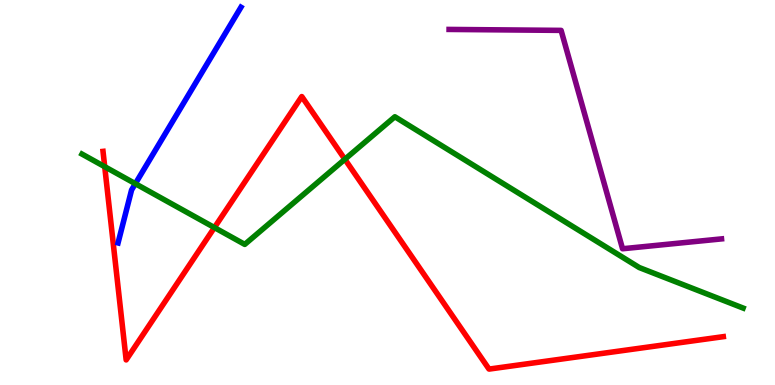[{'lines': ['blue', 'red'], 'intersections': []}, {'lines': ['green', 'red'], 'intersections': [{'x': 1.35, 'y': 5.67}, {'x': 2.77, 'y': 4.09}, {'x': 4.45, 'y': 5.86}]}, {'lines': ['purple', 'red'], 'intersections': []}, {'lines': ['blue', 'green'], 'intersections': [{'x': 1.75, 'y': 5.23}]}, {'lines': ['blue', 'purple'], 'intersections': []}, {'lines': ['green', 'purple'], 'intersections': []}]